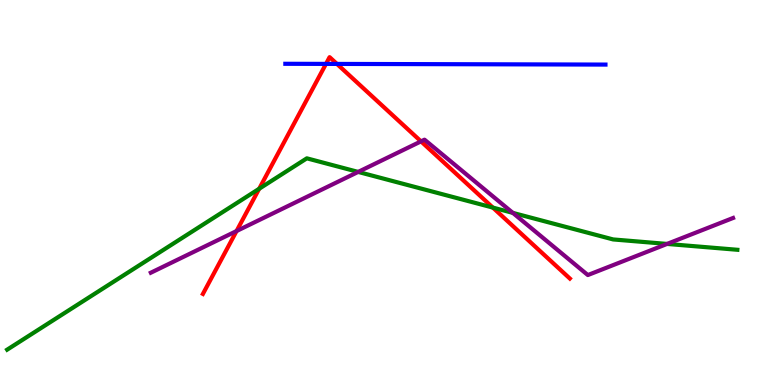[{'lines': ['blue', 'red'], 'intersections': [{'x': 4.21, 'y': 8.34}, {'x': 4.35, 'y': 8.34}]}, {'lines': ['green', 'red'], 'intersections': [{'x': 3.34, 'y': 5.1}, {'x': 6.36, 'y': 4.61}]}, {'lines': ['purple', 'red'], 'intersections': [{'x': 3.05, 'y': 4.0}, {'x': 5.43, 'y': 6.33}]}, {'lines': ['blue', 'green'], 'intersections': []}, {'lines': ['blue', 'purple'], 'intersections': []}, {'lines': ['green', 'purple'], 'intersections': [{'x': 4.62, 'y': 5.53}, {'x': 6.62, 'y': 4.47}, {'x': 8.61, 'y': 3.66}]}]